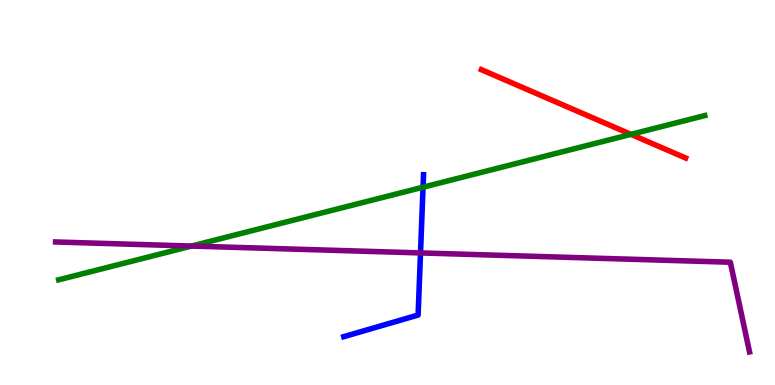[{'lines': ['blue', 'red'], 'intersections': []}, {'lines': ['green', 'red'], 'intersections': [{'x': 8.14, 'y': 6.51}]}, {'lines': ['purple', 'red'], 'intersections': []}, {'lines': ['blue', 'green'], 'intersections': [{'x': 5.46, 'y': 5.14}]}, {'lines': ['blue', 'purple'], 'intersections': [{'x': 5.43, 'y': 3.43}]}, {'lines': ['green', 'purple'], 'intersections': [{'x': 2.47, 'y': 3.61}]}]